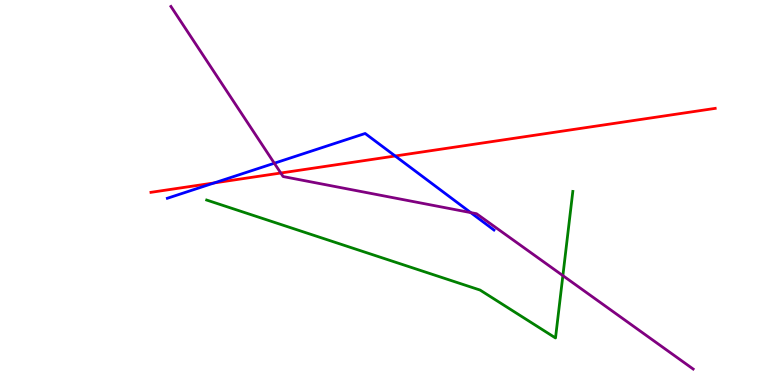[{'lines': ['blue', 'red'], 'intersections': [{'x': 2.76, 'y': 5.25}, {'x': 5.1, 'y': 5.95}]}, {'lines': ['green', 'red'], 'intersections': []}, {'lines': ['purple', 'red'], 'intersections': [{'x': 3.62, 'y': 5.51}]}, {'lines': ['blue', 'green'], 'intersections': []}, {'lines': ['blue', 'purple'], 'intersections': [{'x': 3.54, 'y': 5.76}, {'x': 6.07, 'y': 4.48}]}, {'lines': ['green', 'purple'], 'intersections': [{'x': 7.26, 'y': 2.84}]}]